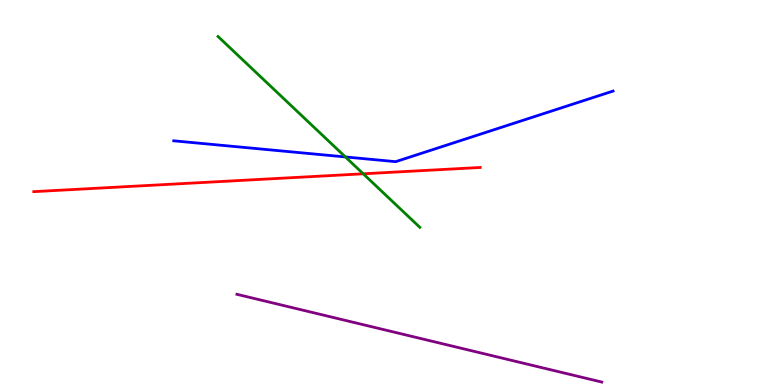[{'lines': ['blue', 'red'], 'intersections': []}, {'lines': ['green', 'red'], 'intersections': [{'x': 4.69, 'y': 5.49}]}, {'lines': ['purple', 'red'], 'intersections': []}, {'lines': ['blue', 'green'], 'intersections': [{'x': 4.46, 'y': 5.92}]}, {'lines': ['blue', 'purple'], 'intersections': []}, {'lines': ['green', 'purple'], 'intersections': []}]